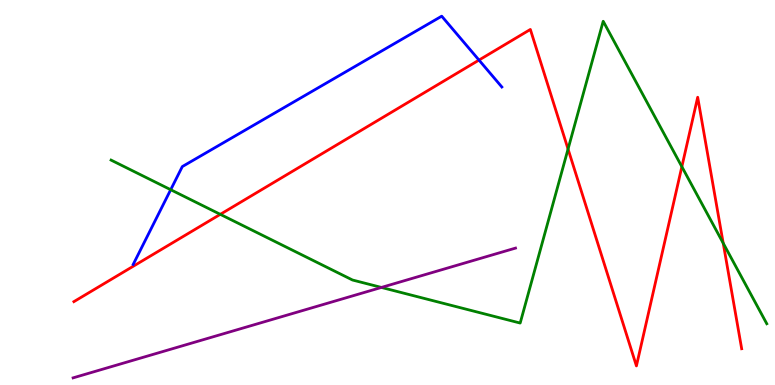[{'lines': ['blue', 'red'], 'intersections': [{'x': 6.18, 'y': 8.44}]}, {'lines': ['green', 'red'], 'intersections': [{'x': 2.84, 'y': 4.43}, {'x': 7.33, 'y': 6.13}, {'x': 8.8, 'y': 5.67}, {'x': 9.33, 'y': 3.68}]}, {'lines': ['purple', 'red'], 'intersections': []}, {'lines': ['blue', 'green'], 'intersections': [{'x': 2.2, 'y': 5.07}]}, {'lines': ['blue', 'purple'], 'intersections': []}, {'lines': ['green', 'purple'], 'intersections': [{'x': 4.92, 'y': 2.53}]}]